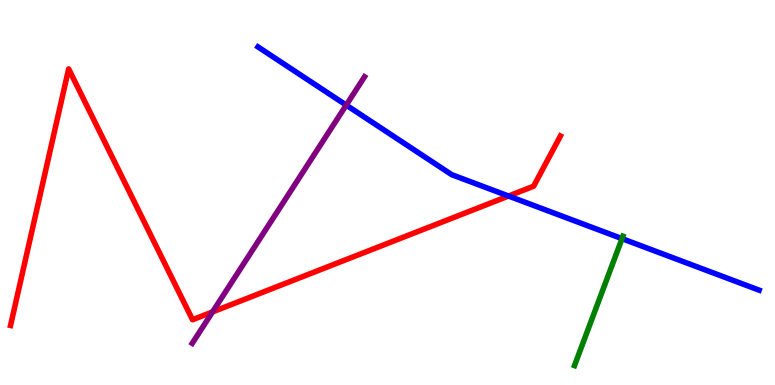[{'lines': ['blue', 'red'], 'intersections': [{'x': 6.56, 'y': 4.91}]}, {'lines': ['green', 'red'], 'intersections': []}, {'lines': ['purple', 'red'], 'intersections': [{'x': 2.74, 'y': 1.9}]}, {'lines': ['blue', 'green'], 'intersections': [{'x': 8.03, 'y': 3.8}]}, {'lines': ['blue', 'purple'], 'intersections': [{'x': 4.47, 'y': 7.27}]}, {'lines': ['green', 'purple'], 'intersections': []}]